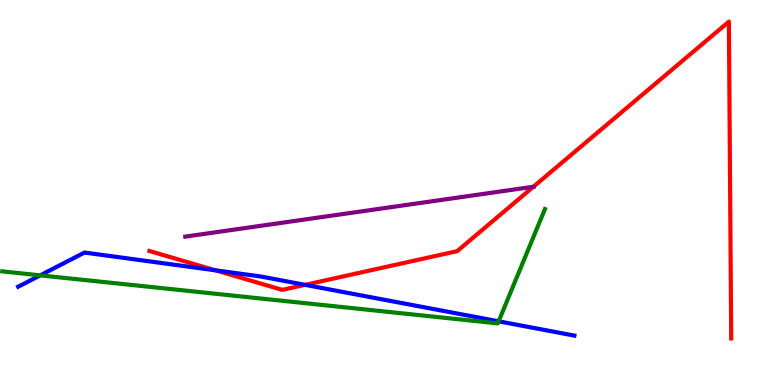[{'lines': ['blue', 'red'], 'intersections': [{'x': 2.78, 'y': 2.98}, {'x': 3.94, 'y': 2.6}]}, {'lines': ['green', 'red'], 'intersections': []}, {'lines': ['purple', 'red'], 'intersections': [{'x': 6.88, 'y': 5.15}]}, {'lines': ['blue', 'green'], 'intersections': [{'x': 0.519, 'y': 2.85}, {'x': 6.43, 'y': 1.65}]}, {'lines': ['blue', 'purple'], 'intersections': []}, {'lines': ['green', 'purple'], 'intersections': []}]